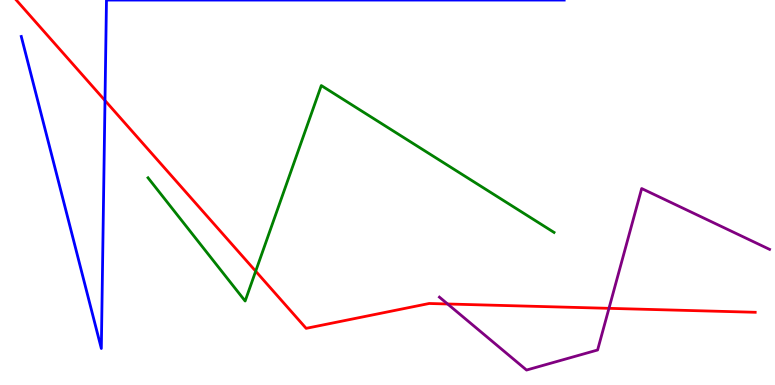[{'lines': ['blue', 'red'], 'intersections': [{'x': 1.35, 'y': 7.39}]}, {'lines': ['green', 'red'], 'intersections': [{'x': 3.3, 'y': 2.96}]}, {'lines': ['purple', 'red'], 'intersections': [{'x': 5.78, 'y': 2.1}, {'x': 7.86, 'y': 1.99}]}, {'lines': ['blue', 'green'], 'intersections': []}, {'lines': ['blue', 'purple'], 'intersections': []}, {'lines': ['green', 'purple'], 'intersections': []}]